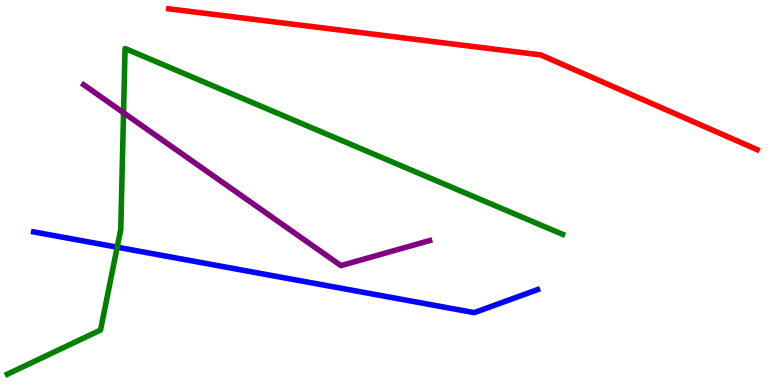[{'lines': ['blue', 'red'], 'intersections': []}, {'lines': ['green', 'red'], 'intersections': []}, {'lines': ['purple', 'red'], 'intersections': []}, {'lines': ['blue', 'green'], 'intersections': [{'x': 1.51, 'y': 3.58}]}, {'lines': ['blue', 'purple'], 'intersections': []}, {'lines': ['green', 'purple'], 'intersections': [{'x': 1.59, 'y': 7.07}]}]